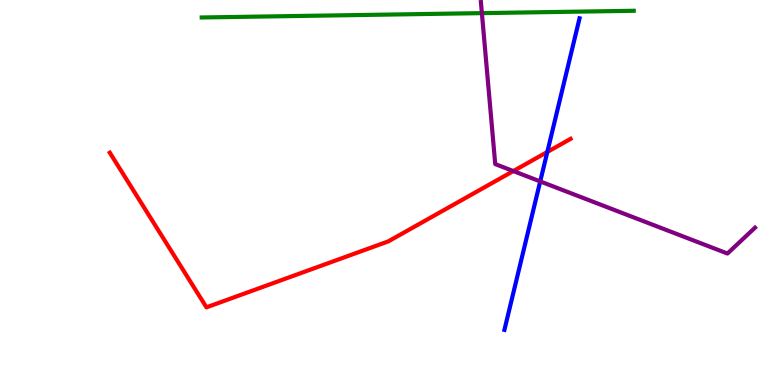[{'lines': ['blue', 'red'], 'intersections': [{'x': 7.06, 'y': 6.05}]}, {'lines': ['green', 'red'], 'intersections': []}, {'lines': ['purple', 'red'], 'intersections': [{'x': 6.62, 'y': 5.56}]}, {'lines': ['blue', 'green'], 'intersections': []}, {'lines': ['blue', 'purple'], 'intersections': [{'x': 6.97, 'y': 5.29}]}, {'lines': ['green', 'purple'], 'intersections': [{'x': 6.22, 'y': 9.66}]}]